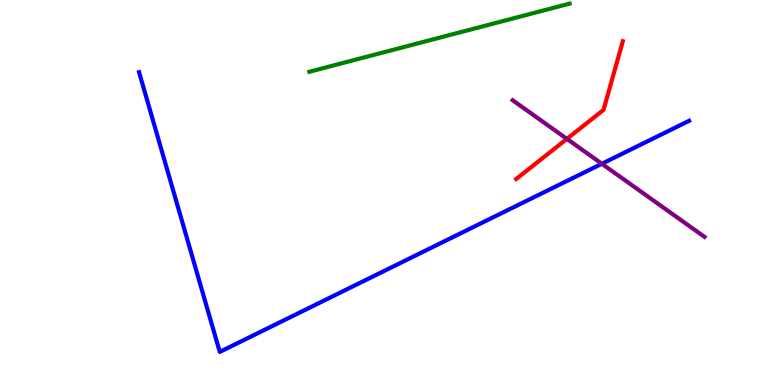[{'lines': ['blue', 'red'], 'intersections': []}, {'lines': ['green', 'red'], 'intersections': []}, {'lines': ['purple', 'red'], 'intersections': [{'x': 7.31, 'y': 6.39}]}, {'lines': ['blue', 'green'], 'intersections': []}, {'lines': ['blue', 'purple'], 'intersections': [{'x': 7.77, 'y': 5.75}]}, {'lines': ['green', 'purple'], 'intersections': []}]